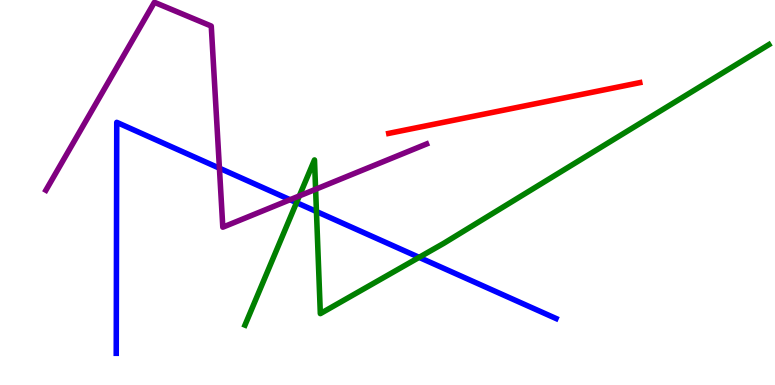[{'lines': ['blue', 'red'], 'intersections': []}, {'lines': ['green', 'red'], 'intersections': []}, {'lines': ['purple', 'red'], 'intersections': []}, {'lines': ['blue', 'green'], 'intersections': [{'x': 3.83, 'y': 4.74}, {'x': 4.08, 'y': 4.51}, {'x': 5.41, 'y': 3.32}]}, {'lines': ['blue', 'purple'], 'intersections': [{'x': 2.83, 'y': 5.63}, {'x': 3.74, 'y': 4.81}]}, {'lines': ['green', 'purple'], 'intersections': [{'x': 3.86, 'y': 4.91}, {'x': 4.07, 'y': 5.08}]}]